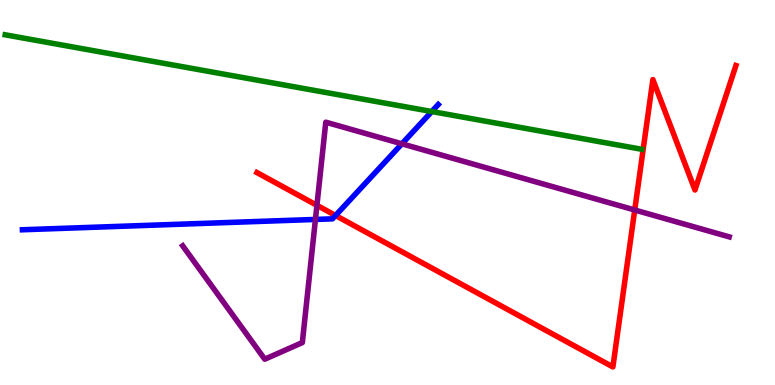[{'lines': ['blue', 'red'], 'intersections': [{'x': 4.33, 'y': 4.4}]}, {'lines': ['green', 'red'], 'intersections': []}, {'lines': ['purple', 'red'], 'intersections': [{'x': 4.09, 'y': 4.67}, {'x': 8.19, 'y': 4.55}]}, {'lines': ['blue', 'green'], 'intersections': [{'x': 5.57, 'y': 7.1}]}, {'lines': ['blue', 'purple'], 'intersections': [{'x': 4.07, 'y': 4.3}, {'x': 5.19, 'y': 6.26}]}, {'lines': ['green', 'purple'], 'intersections': []}]